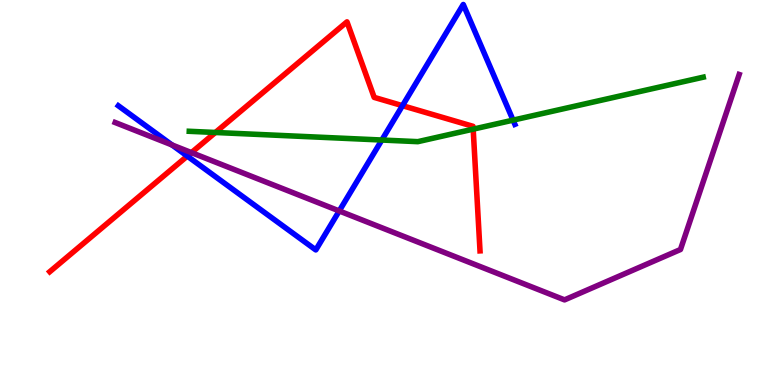[{'lines': ['blue', 'red'], 'intersections': [{'x': 2.42, 'y': 5.95}, {'x': 5.19, 'y': 7.26}]}, {'lines': ['green', 'red'], 'intersections': [{'x': 2.78, 'y': 6.56}, {'x': 6.11, 'y': 6.65}]}, {'lines': ['purple', 'red'], 'intersections': [{'x': 2.47, 'y': 6.04}]}, {'lines': ['blue', 'green'], 'intersections': [{'x': 4.93, 'y': 6.36}, {'x': 6.62, 'y': 6.88}]}, {'lines': ['blue', 'purple'], 'intersections': [{'x': 2.22, 'y': 6.24}, {'x': 4.38, 'y': 4.52}]}, {'lines': ['green', 'purple'], 'intersections': []}]